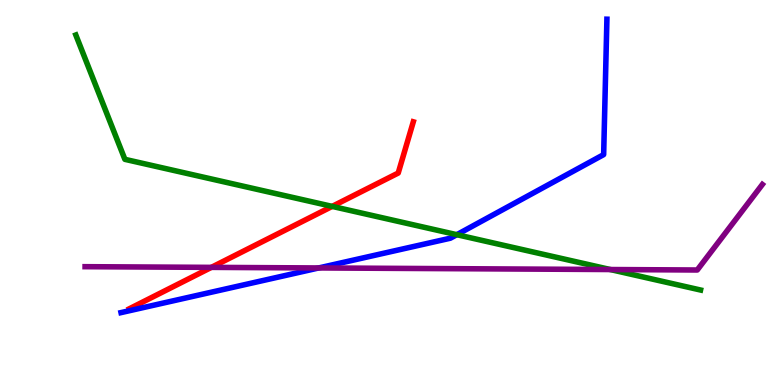[{'lines': ['blue', 'red'], 'intersections': []}, {'lines': ['green', 'red'], 'intersections': [{'x': 4.29, 'y': 4.64}]}, {'lines': ['purple', 'red'], 'intersections': [{'x': 2.73, 'y': 3.06}]}, {'lines': ['blue', 'green'], 'intersections': [{'x': 5.89, 'y': 3.9}]}, {'lines': ['blue', 'purple'], 'intersections': [{'x': 4.11, 'y': 3.04}]}, {'lines': ['green', 'purple'], 'intersections': [{'x': 7.87, 'y': 3.0}]}]